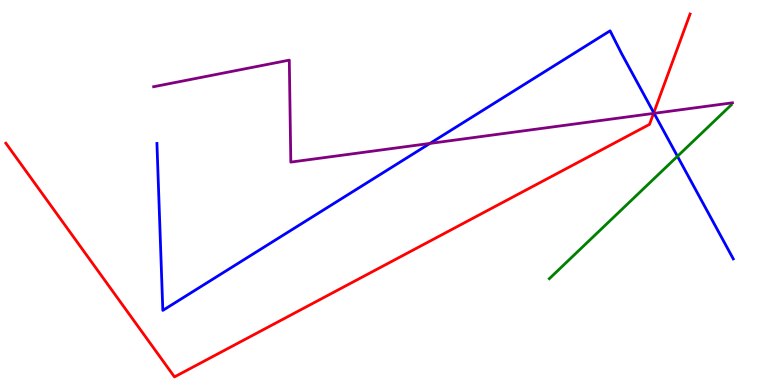[{'lines': ['blue', 'red'], 'intersections': [{'x': 8.44, 'y': 7.07}]}, {'lines': ['green', 'red'], 'intersections': []}, {'lines': ['purple', 'red'], 'intersections': [{'x': 8.43, 'y': 7.05}]}, {'lines': ['blue', 'green'], 'intersections': [{'x': 8.74, 'y': 5.94}]}, {'lines': ['blue', 'purple'], 'intersections': [{'x': 5.55, 'y': 6.27}, {'x': 8.44, 'y': 7.06}]}, {'lines': ['green', 'purple'], 'intersections': []}]